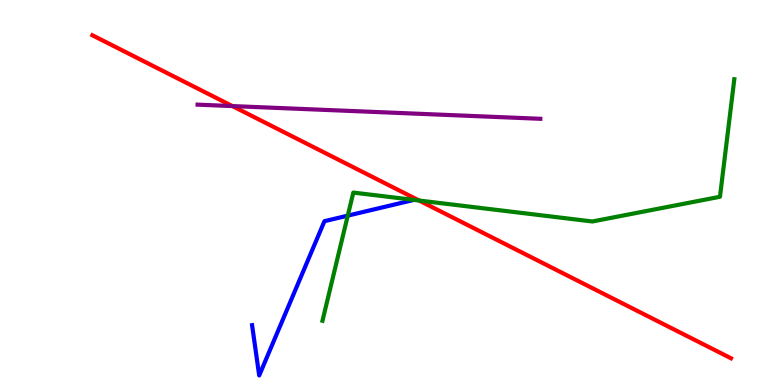[{'lines': ['blue', 'red'], 'intersections': []}, {'lines': ['green', 'red'], 'intersections': [{'x': 5.41, 'y': 4.79}]}, {'lines': ['purple', 'red'], 'intersections': [{'x': 3.0, 'y': 7.24}]}, {'lines': ['blue', 'green'], 'intersections': [{'x': 4.49, 'y': 4.4}]}, {'lines': ['blue', 'purple'], 'intersections': []}, {'lines': ['green', 'purple'], 'intersections': []}]